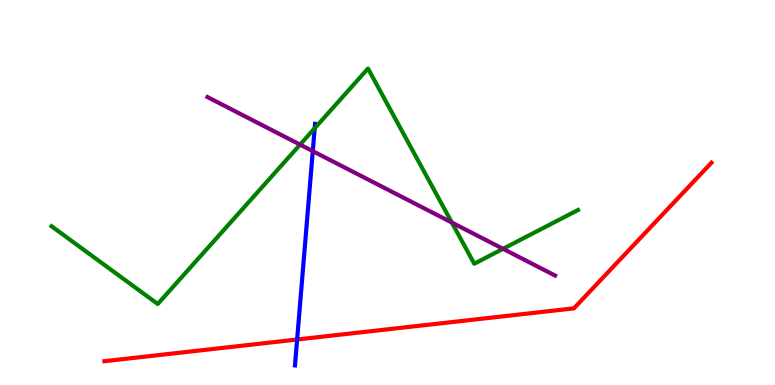[{'lines': ['blue', 'red'], 'intersections': [{'x': 3.83, 'y': 1.18}]}, {'lines': ['green', 'red'], 'intersections': []}, {'lines': ['purple', 'red'], 'intersections': []}, {'lines': ['blue', 'green'], 'intersections': [{'x': 4.06, 'y': 6.67}]}, {'lines': ['blue', 'purple'], 'intersections': [{'x': 4.04, 'y': 6.07}]}, {'lines': ['green', 'purple'], 'intersections': [{'x': 3.87, 'y': 6.24}, {'x': 5.83, 'y': 4.22}, {'x': 6.49, 'y': 3.54}]}]